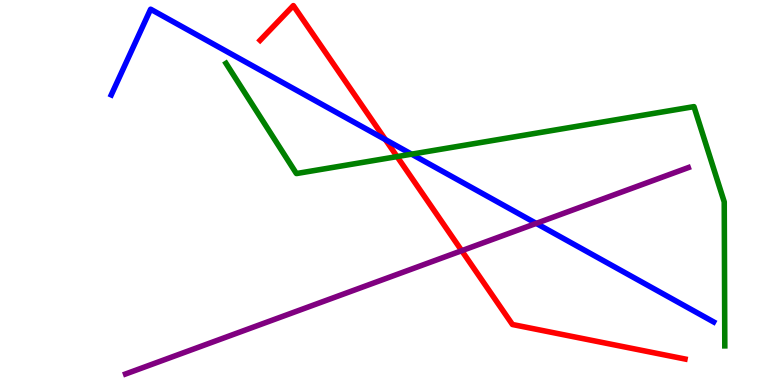[{'lines': ['blue', 'red'], 'intersections': [{'x': 4.97, 'y': 6.37}]}, {'lines': ['green', 'red'], 'intersections': [{'x': 5.12, 'y': 5.93}]}, {'lines': ['purple', 'red'], 'intersections': [{'x': 5.96, 'y': 3.49}]}, {'lines': ['blue', 'green'], 'intersections': [{'x': 5.31, 'y': 6.0}]}, {'lines': ['blue', 'purple'], 'intersections': [{'x': 6.92, 'y': 4.2}]}, {'lines': ['green', 'purple'], 'intersections': []}]